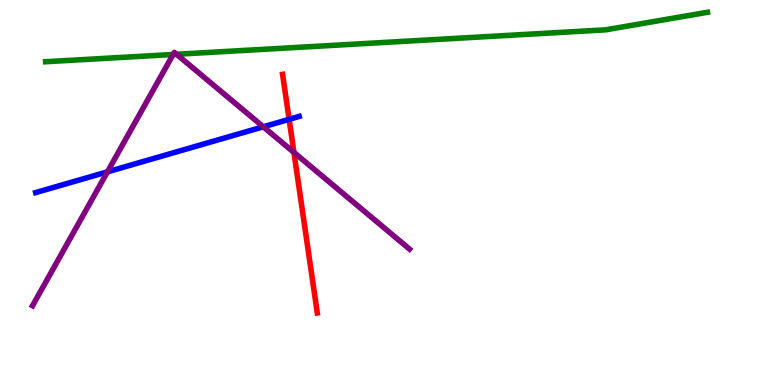[{'lines': ['blue', 'red'], 'intersections': [{'x': 3.73, 'y': 6.9}]}, {'lines': ['green', 'red'], 'intersections': []}, {'lines': ['purple', 'red'], 'intersections': [{'x': 3.79, 'y': 6.04}]}, {'lines': ['blue', 'green'], 'intersections': []}, {'lines': ['blue', 'purple'], 'intersections': [{'x': 1.39, 'y': 5.54}, {'x': 3.4, 'y': 6.71}]}, {'lines': ['green', 'purple'], 'intersections': [{'x': 2.23, 'y': 8.59}, {'x': 2.28, 'y': 8.59}]}]